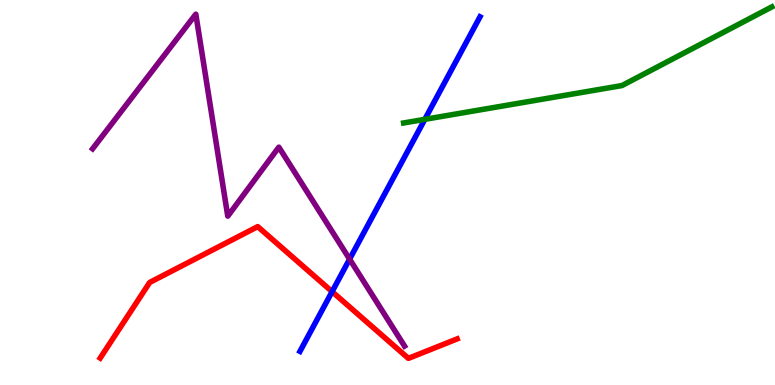[{'lines': ['blue', 'red'], 'intersections': [{'x': 4.29, 'y': 2.42}]}, {'lines': ['green', 'red'], 'intersections': []}, {'lines': ['purple', 'red'], 'intersections': []}, {'lines': ['blue', 'green'], 'intersections': [{'x': 5.48, 'y': 6.9}]}, {'lines': ['blue', 'purple'], 'intersections': [{'x': 4.51, 'y': 3.27}]}, {'lines': ['green', 'purple'], 'intersections': []}]